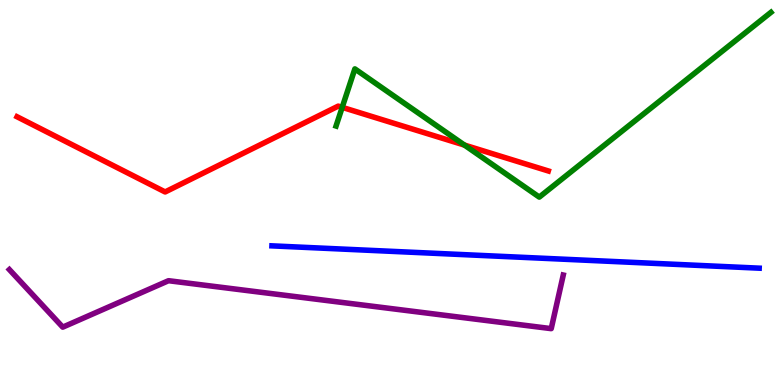[{'lines': ['blue', 'red'], 'intersections': []}, {'lines': ['green', 'red'], 'intersections': [{'x': 4.42, 'y': 7.21}, {'x': 5.99, 'y': 6.23}]}, {'lines': ['purple', 'red'], 'intersections': []}, {'lines': ['blue', 'green'], 'intersections': []}, {'lines': ['blue', 'purple'], 'intersections': []}, {'lines': ['green', 'purple'], 'intersections': []}]